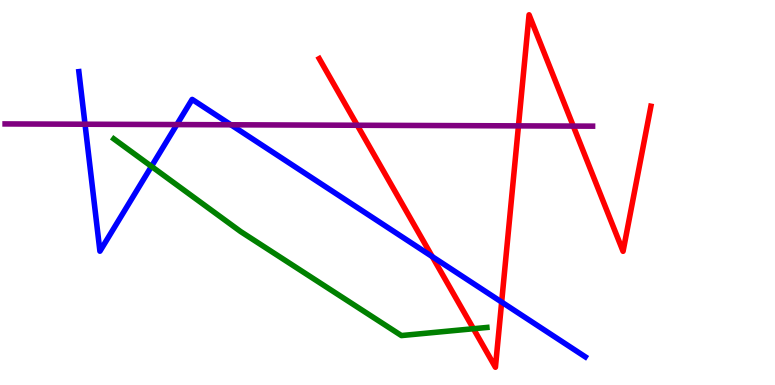[{'lines': ['blue', 'red'], 'intersections': [{'x': 5.58, 'y': 3.33}, {'x': 6.47, 'y': 2.15}]}, {'lines': ['green', 'red'], 'intersections': [{'x': 6.11, 'y': 1.46}]}, {'lines': ['purple', 'red'], 'intersections': [{'x': 4.61, 'y': 6.75}, {'x': 6.69, 'y': 6.73}, {'x': 7.4, 'y': 6.73}]}, {'lines': ['blue', 'green'], 'intersections': [{'x': 1.95, 'y': 5.68}]}, {'lines': ['blue', 'purple'], 'intersections': [{'x': 1.1, 'y': 6.77}, {'x': 2.28, 'y': 6.76}, {'x': 2.98, 'y': 6.76}]}, {'lines': ['green', 'purple'], 'intersections': []}]